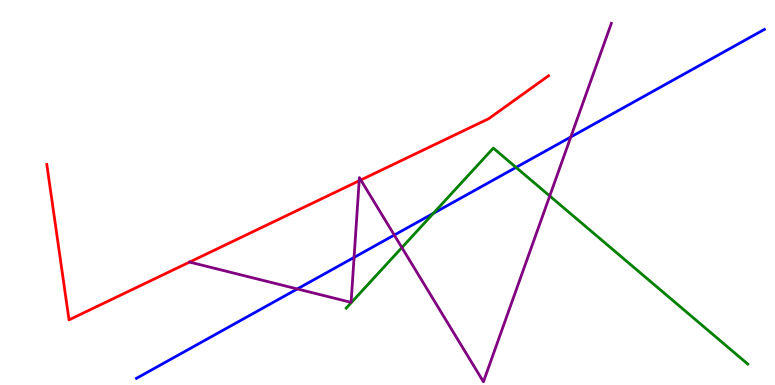[{'lines': ['blue', 'red'], 'intersections': []}, {'lines': ['green', 'red'], 'intersections': []}, {'lines': ['purple', 'red'], 'intersections': [{'x': 4.63, 'y': 5.3}, {'x': 4.66, 'y': 5.32}]}, {'lines': ['blue', 'green'], 'intersections': [{'x': 5.59, 'y': 4.46}, {'x': 6.66, 'y': 5.65}]}, {'lines': ['blue', 'purple'], 'intersections': [{'x': 3.84, 'y': 2.49}, {'x': 4.57, 'y': 3.31}, {'x': 5.09, 'y': 3.89}, {'x': 7.36, 'y': 6.44}]}, {'lines': ['green', 'purple'], 'intersections': [{'x': 5.19, 'y': 3.57}, {'x': 7.09, 'y': 4.91}]}]